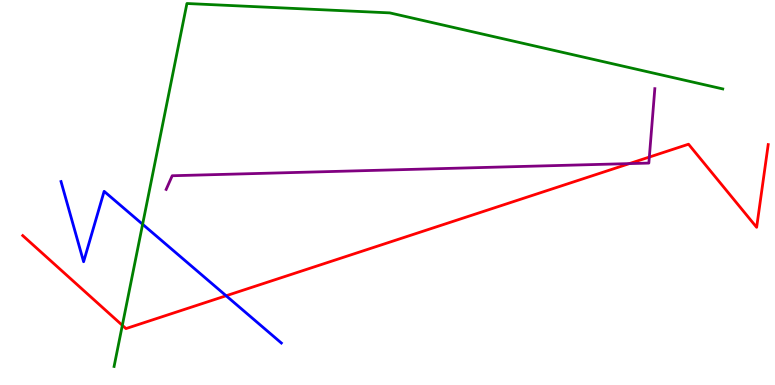[{'lines': ['blue', 'red'], 'intersections': [{'x': 2.92, 'y': 2.32}]}, {'lines': ['green', 'red'], 'intersections': [{'x': 1.58, 'y': 1.55}]}, {'lines': ['purple', 'red'], 'intersections': [{'x': 8.12, 'y': 5.75}, {'x': 8.38, 'y': 5.92}]}, {'lines': ['blue', 'green'], 'intersections': [{'x': 1.84, 'y': 4.17}]}, {'lines': ['blue', 'purple'], 'intersections': []}, {'lines': ['green', 'purple'], 'intersections': []}]